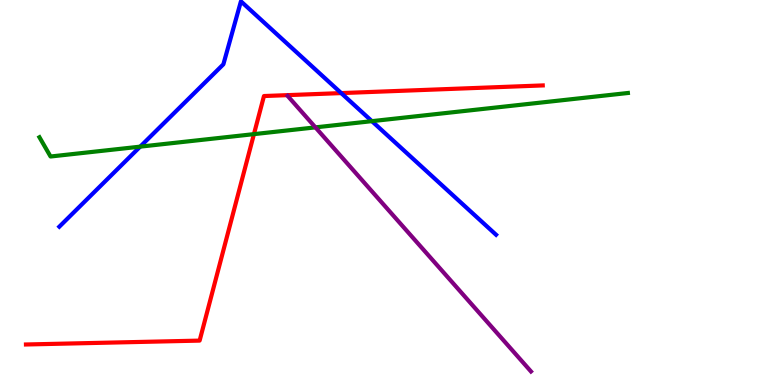[{'lines': ['blue', 'red'], 'intersections': [{'x': 4.4, 'y': 7.58}]}, {'lines': ['green', 'red'], 'intersections': [{'x': 3.28, 'y': 6.52}]}, {'lines': ['purple', 'red'], 'intersections': []}, {'lines': ['blue', 'green'], 'intersections': [{'x': 1.81, 'y': 6.19}, {'x': 4.8, 'y': 6.85}]}, {'lines': ['blue', 'purple'], 'intersections': []}, {'lines': ['green', 'purple'], 'intersections': [{'x': 4.07, 'y': 6.69}]}]